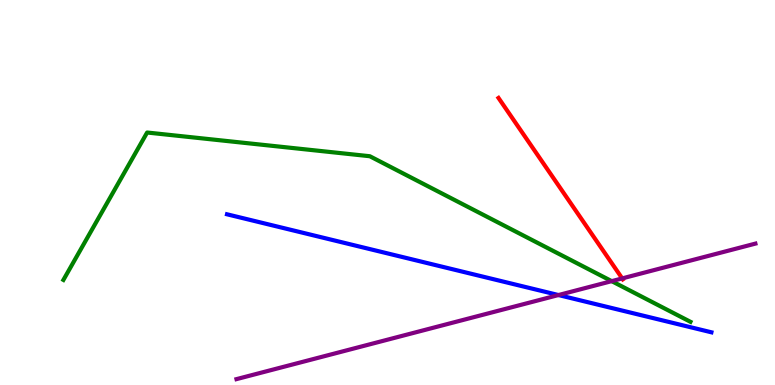[{'lines': ['blue', 'red'], 'intersections': []}, {'lines': ['green', 'red'], 'intersections': []}, {'lines': ['purple', 'red'], 'intersections': [{'x': 8.03, 'y': 2.77}]}, {'lines': ['blue', 'green'], 'intersections': []}, {'lines': ['blue', 'purple'], 'intersections': [{'x': 7.21, 'y': 2.34}]}, {'lines': ['green', 'purple'], 'intersections': [{'x': 7.89, 'y': 2.7}]}]